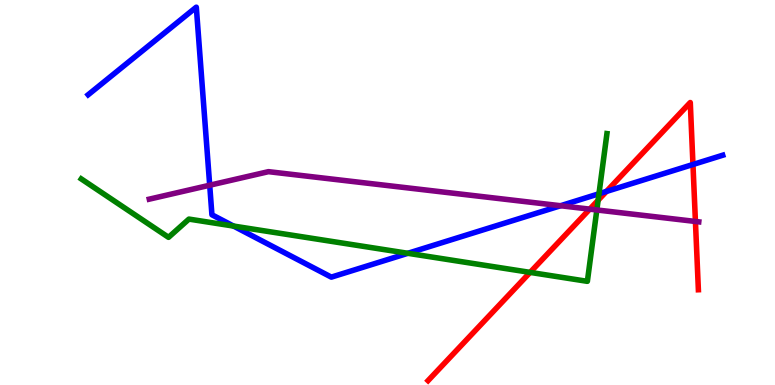[{'lines': ['blue', 'red'], 'intersections': [{'x': 7.82, 'y': 5.03}, {'x': 8.94, 'y': 5.73}]}, {'lines': ['green', 'red'], 'intersections': [{'x': 6.84, 'y': 2.92}, {'x': 7.72, 'y': 4.8}]}, {'lines': ['purple', 'red'], 'intersections': [{'x': 7.61, 'y': 4.57}, {'x': 8.97, 'y': 4.25}]}, {'lines': ['blue', 'green'], 'intersections': [{'x': 3.01, 'y': 4.13}, {'x': 5.26, 'y': 3.42}, {'x': 7.73, 'y': 4.97}]}, {'lines': ['blue', 'purple'], 'intersections': [{'x': 2.71, 'y': 5.19}, {'x': 7.23, 'y': 4.66}]}, {'lines': ['green', 'purple'], 'intersections': [{'x': 7.7, 'y': 4.55}]}]